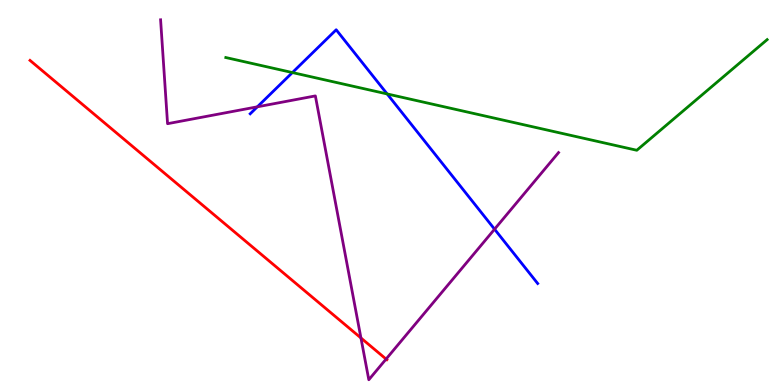[{'lines': ['blue', 'red'], 'intersections': []}, {'lines': ['green', 'red'], 'intersections': []}, {'lines': ['purple', 'red'], 'intersections': [{'x': 4.66, 'y': 1.22}, {'x': 4.98, 'y': 0.674}]}, {'lines': ['blue', 'green'], 'intersections': [{'x': 3.77, 'y': 8.12}, {'x': 5.0, 'y': 7.56}]}, {'lines': ['blue', 'purple'], 'intersections': [{'x': 3.32, 'y': 7.23}, {'x': 6.38, 'y': 4.05}]}, {'lines': ['green', 'purple'], 'intersections': []}]